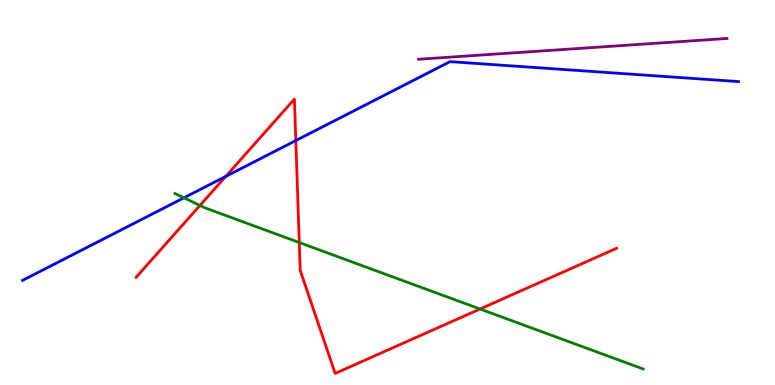[{'lines': ['blue', 'red'], 'intersections': [{'x': 2.91, 'y': 5.42}, {'x': 3.82, 'y': 6.35}]}, {'lines': ['green', 'red'], 'intersections': [{'x': 2.58, 'y': 4.66}, {'x': 3.86, 'y': 3.7}, {'x': 6.19, 'y': 1.97}]}, {'lines': ['purple', 'red'], 'intersections': []}, {'lines': ['blue', 'green'], 'intersections': [{'x': 2.37, 'y': 4.86}]}, {'lines': ['blue', 'purple'], 'intersections': []}, {'lines': ['green', 'purple'], 'intersections': []}]